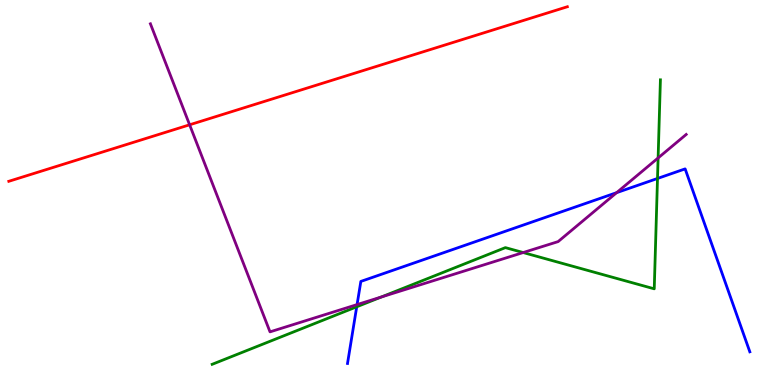[{'lines': ['blue', 'red'], 'intersections': []}, {'lines': ['green', 'red'], 'intersections': []}, {'lines': ['purple', 'red'], 'intersections': [{'x': 2.45, 'y': 6.76}]}, {'lines': ['blue', 'green'], 'intersections': [{'x': 4.6, 'y': 2.03}, {'x': 8.48, 'y': 5.36}]}, {'lines': ['blue', 'purple'], 'intersections': [{'x': 4.61, 'y': 2.09}, {'x': 7.96, 'y': 5.0}]}, {'lines': ['green', 'purple'], 'intersections': [{'x': 4.92, 'y': 2.29}, {'x': 6.75, 'y': 3.44}, {'x': 8.49, 'y': 5.9}]}]